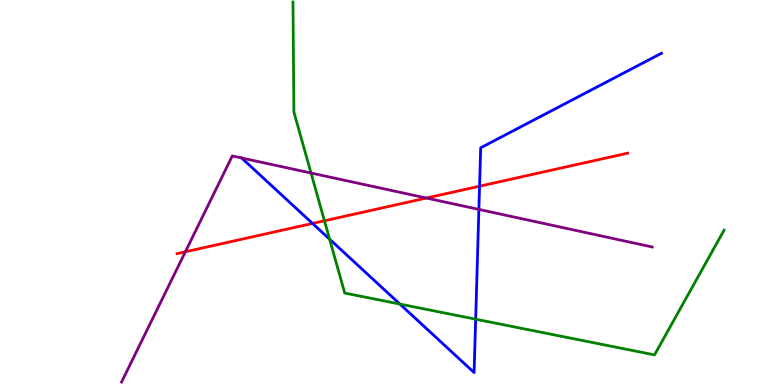[{'lines': ['blue', 'red'], 'intersections': [{'x': 4.03, 'y': 4.2}, {'x': 6.19, 'y': 5.16}]}, {'lines': ['green', 'red'], 'intersections': [{'x': 4.19, 'y': 4.27}]}, {'lines': ['purple', 'red'], 'intersections': [{'x': 2.39, 'y': 3.46}, {'x': 5.5, 'y': 4.86}]}, {'lines': ['blue', 'green'], 'intersections': [{'x': 4.25, 'y': 3.79}, {'x': 5.16, 'y': 2.1}, {'x': 6.14, 'y': 1.71}]}, {'lines': ['blue', 'purple'], 'intersections': [{'x': 3.12, 'y': 5.9}, {'x': 6.18, 'y': 4.56}]}, {'lines': ['green', 'purple'], 'intersections': [{'x': 4.01, 'y': 5.51}]}]